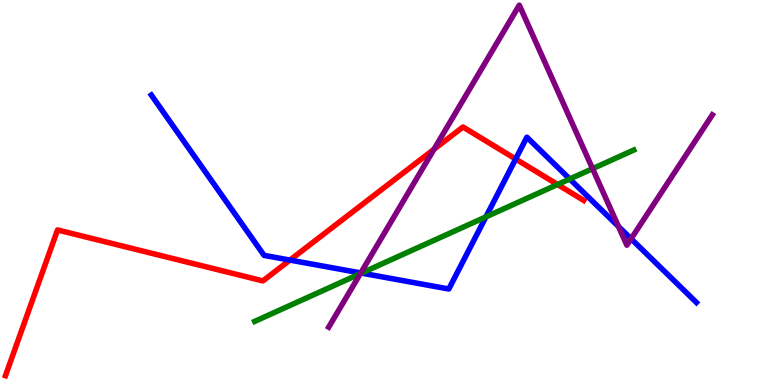[{'lines': ['blue', 'red'], 'intersections': [{'x': 3.74, 'y': 3.24}, {'x': 6.65, 'y': 5.87}]}, {'lines': ['green', 'red'], 'intersections': [{'x': 7.19, 'y': 5.21}]}, {'lines': ['purple', 'red'], 'intersections': [{'x': 5.6, 'y': 6.12}]}, {'lines': ['blue', 'green'], 'intersections': [{'x': 4.66, 'y': 2.91}, {'x': 6.27, 'y': 4.37}, {'x': 7.35, 'y': 5.35}]}, {'lines': ['blue', 'purple'], 'intersections': [{'x': 4.66, 'y': 2.91}, {'x': 7.98, 'y': 4.12}, {'x': 8.14, 'y': 3.8}]}, {'lines': ['green', 'purple'], 'intersections': [{'x': 4.65, 'y': 2.89}, {'x': 7.65, 'y': 5.62}]}]